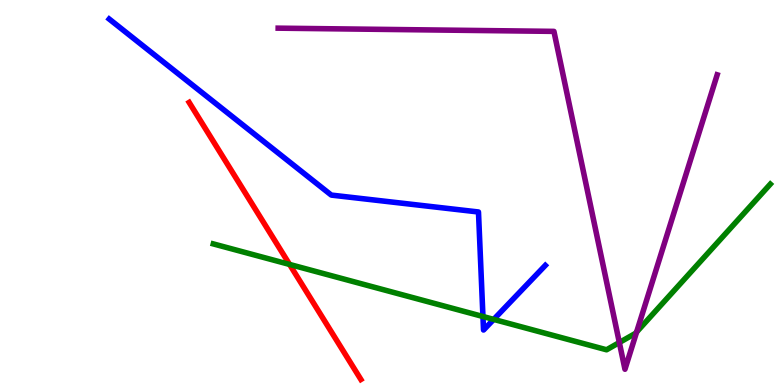[{'lines': ['blue', 'red'], 'intersections': []}, {'lines': ['green', 'red'], 'intersections': [{'x': 3.74, 'y': 3.13}]}, {'lines': ['purple', 'red'], 'intersections': []}, {'lines': ['blue', 'green'], 'intersections': [{'x': 6.23, 'y': 1.78}, {'x': 6.37, 'y': 1.7}]}, {'lines': ['blue', 'purple'], 'intersections': []}, {'lines': ['green', 'purple'], 'intersections': [{'x': 7.99, 'y': 1.1}, {'x': 8.21, 'y': 1.38}]}]